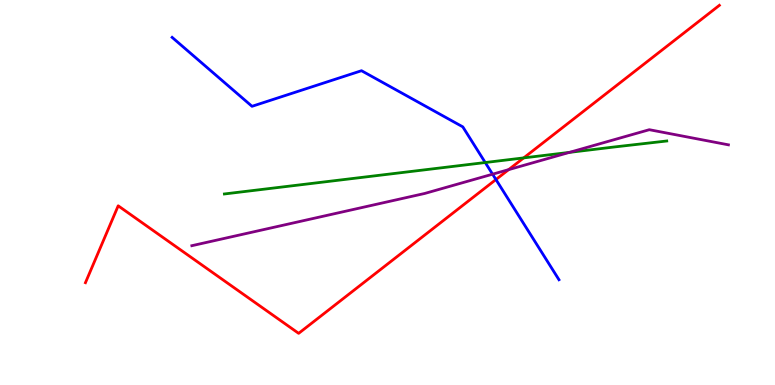[{'lines': ['blue', 'red'], 'intersections': [{'x': 6.4, 'y': 5.34}]}, {'lines': ['green', 'red'], 'intersections': [{'x': 6.76, 'y': 5.9}]}, {'lines': ['purple', 'red'], 'intersections': [{'x': 6.56, 'y': 5.59}]}, {'lines': ['blue', 'green'], 'intersections': [{'x': 6.26, 'y': 5.78}]}, {'lines': ['blue', 'purple'], 'intersections': [{'x': 6.36, 'y': 5.48}]}, {'lines': ['green', 'purple'], 'intersections': [{'x': 7.35, 'y': 6.04}]}]